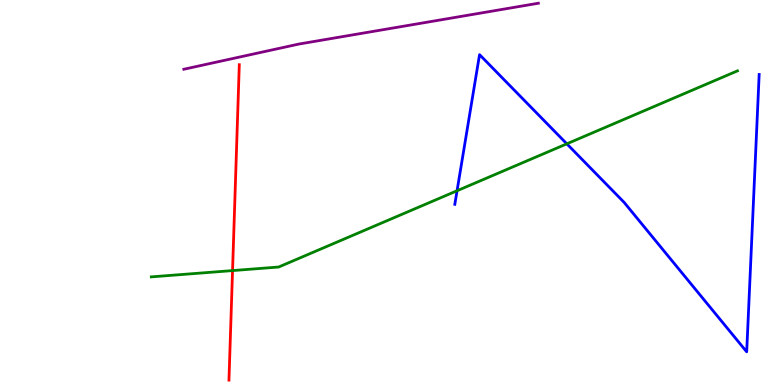[{'lines': ['blue', 'red'], 'intersections': []}, {'lines': ['green', 'red'], 'intersections': [{'x': 3.0, 'y': 2.97}]}, {'lines': ['purple', 'red'], 'intersections': []}, {'lines': ['blue', 'green'], 'intersections': [{'x': 5.9, 'y': 5.05}, {'x': 7.31, 'y': 6.26}]}, {'lines': ['blue', 'purple'], 'intersections': []}, {'lines': ['green', 'purple'], 'intersections': []}]